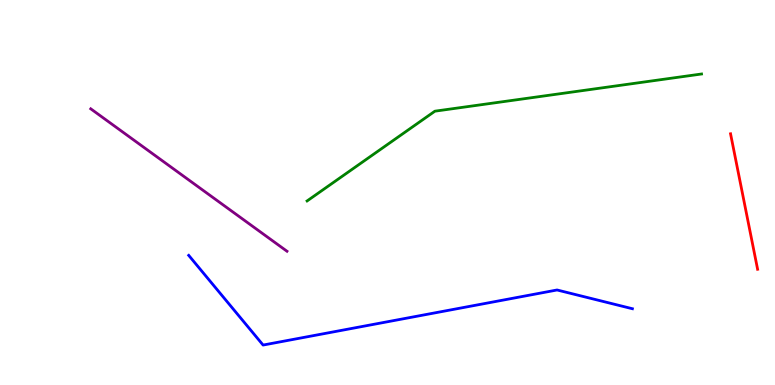[{'lines': ['blue', 'red'], 'intersections': []}, {'lines': ['green', 'red'], 'intersections': []}, {'lines': ['purple', 'red'], 'intersections': []}, {'lines': ['blue', 'green'], 'intersections': []}, {'lines': ['blue', 'purple'], 'intersections': []}, {'lines': ['green', 'purple'], 'intersections': []}]